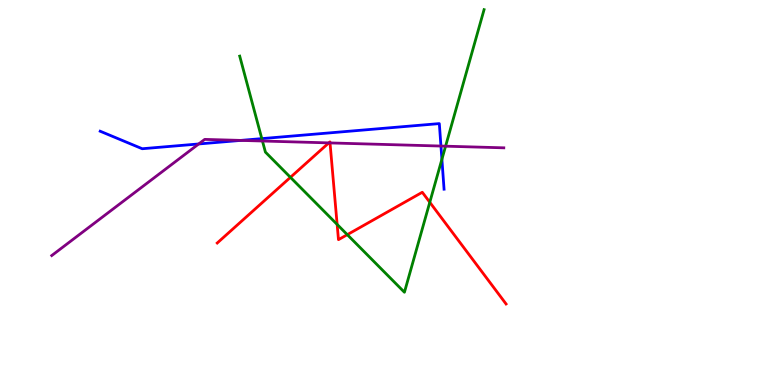[{'lines': ['blue', 'red'], 'intersections': []}, {'lines': ['green', 'red'], 'intersections': [{'x': 3.75, 'y': 5.39}, {'x': 4.35, 'y': 4.17}, {'x': 4.48, 'y': 3.9}, {'x': 5.55, 'y': 4.75}]}, {'lines': ['purple', 'red'], 'intersections': [{'x': 4.24, 'y': 6.29}, {'x': 4.26, 'y': 6.29}]}, {'lines': ['blue', 'green'], 'intersections': [{'x': 3.38, 'y': 6.4}, {'x': 5.7, 'y': 5.86}]}, {'lines': ['blue', 'purple'], 'intersections': [{'x': 2.56, 'y': 6.26}, {'x': 3.11, 'y': 6.35}, {'x': 5.69, 'y': 6.21}]}, {'lines': ['green', 'purple'], 'intersections': [{'x': 3.39, 'y': 6.34}, {'x': 5.75, 'y': 6.2}]}]